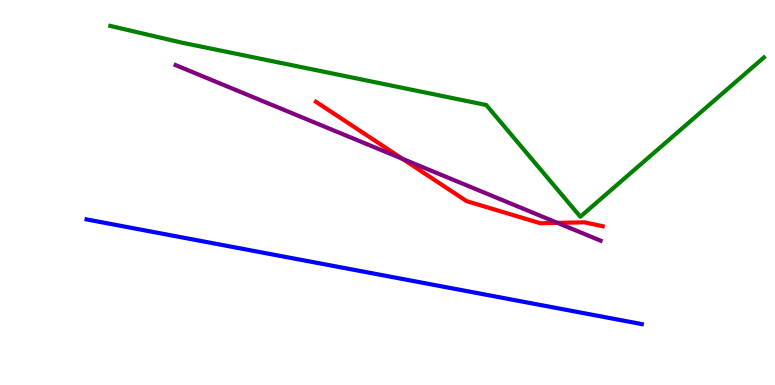[{'lines': ['blue', 'red'], 'intersections': []}, {'lines': ['green', 'red'], 'intersections': []}, {'lines': ['purple', 'red'], 'intersections': [{'x': 5.19, 'y': 5.87}, {'x': 7.19, 'y': 4.21}]}, {'lines': ['blue', 'green'], 'intersections': []}, {'lines': ['blue', 'purple'], 'intersections': []}, {'lines': ['green', 'purple'], 'intersections': []}]